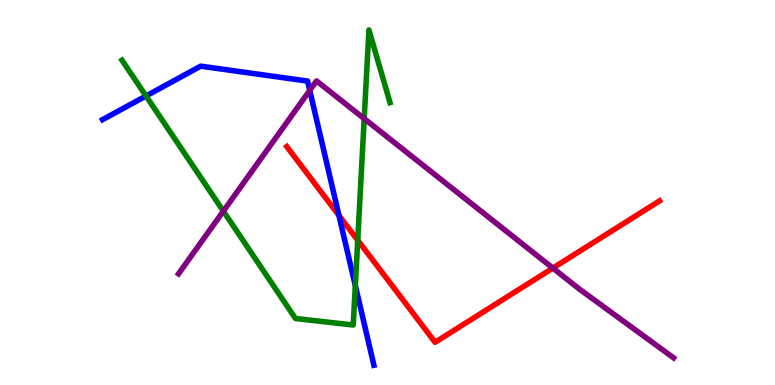[{'lines': ['blue', 'red'], 'intersections': [{'x': 4.37, 'y': 4.4}]}, {'lines': ['green', 'red'], 'intersections': [{'x': 4.62, 'y': 3.76}]}, {'lines': ['purple', 'red'], 'intersections': [{'x': 7.13, 'y': 3.04}]}, {'lines': ['blue', 'green'], 'intersections': [{'x': 1.88, 'y': 7.51}, {'x': 4.58, 'y': 2.58}]}, {'lines': ['blue', 'purple'], 'intersections': [{'x': 4.0, 'y': 7.65}]}, {'lines': ['green', 'purple'], 'intersections': [{'x': 2.88, 'y': 4.52}, {'x': 4.7, 'y': 6.92}]}]